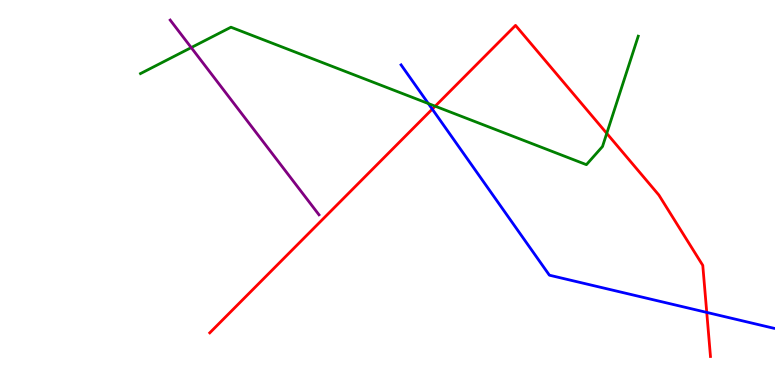[{'lines': ['blue', 'red'], 'intersections': [{'x': 5.58, 'y': 7.17}, {'x': 9.12, 'y': 1.89}]}, {'lines': ['green', 'red'], 'intersections': [{'x': 5.62, 'y': 7.24}, {'x': 7.83, 'y': 6.54}]}, {'lines': ['purple', 'red'], 'intersections': []}, {'lines': ['blue', 'green'], 'intersections': [{'x': 5.53, 'y': 7.31}]}, {'lines': ['blue', 'purple'], 'intersections': []}, {'lines': ['green', 'purple'], 'intersections': [{'x': 2.47, 'y': 8.76}]}]